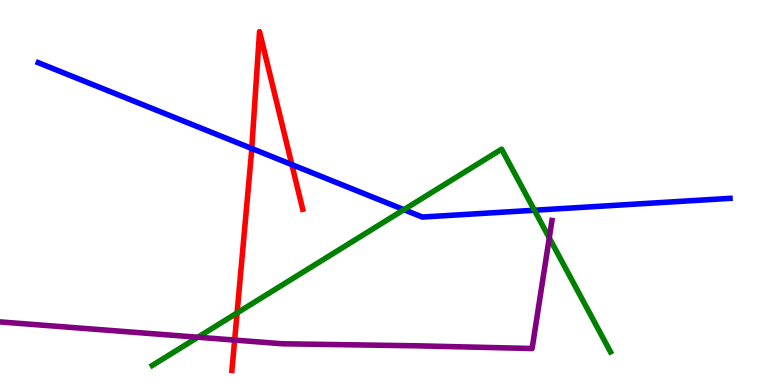[{'lines': ['blue', 'red'], 'intersections': [{'x': 3.25, 'y': 6.14}, {'x': 3.77, 'y': 5.72}]}, {'lines': ['green', 'red'], 'intersections': [{'x': 3.06, 'y': 1.87}]}, {'lines': ['purple', 'red'], 'intersections': [{'x': 3.03, 'y': 1.17}]}, {'lines': ['blue', 'green'], 'intersections': [{'x': 5.21, 'y': 4.55}, {'x': 6.9, 'y': 4.54}]}, {'lines': ['blue', 'purple'], 'intersections': []}, {'lines': ['green', 'purple'], 'intersections': [{'x': 2.55, 'y': 1.24}, {'x': 7.09, 'y': 3.82}]}]